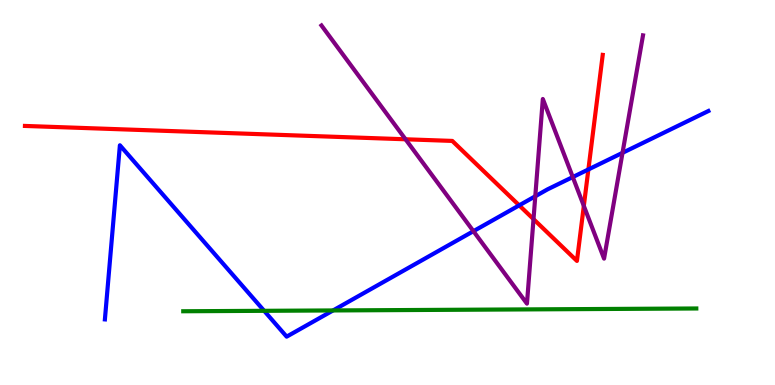[{'lines': ['blue', 'red'], 'intersections': [{'x': 6.7, 'y': 4.67}, {'x': 7.59, 'y': 5.6}]}, {'lines': ['green', 'red'], 'intersections': []}, {'lines': ['purple', 'red'], 'intersections': [{'x': 5.23, 'y': 6.38}, {'x': 6.88, 'y': 4.31}, {'x': 7.53, 'y': 4.65}]}, {'lines': ['blue', 'green'], 'intersections': [{'x': 3.41, 'y': 1.93}, {'x': 4.3, 'y': 1.94}]}, {'lines': ['blue', 'purple'], 'intersections': [{'x': 6.11, 'y': 4.0}, {'x': 6.91, 'y': 4.9}, {'x': 7.39, 'y': 5.4}, {'x': 8.03, 'y': 6.03}]}, {'lines': ['green', 'purple'], 'intersections': []}]